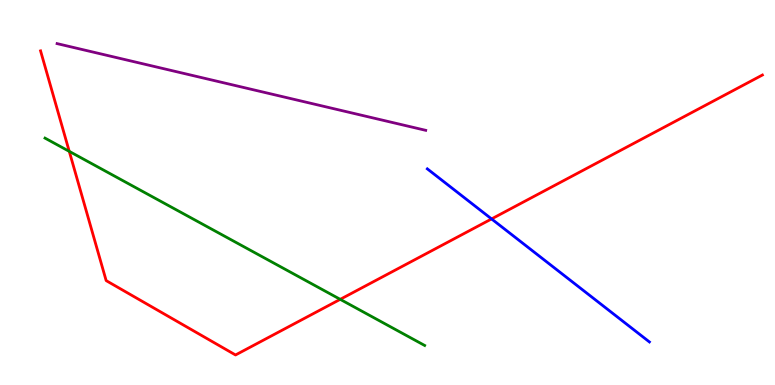[{'lines': ['blue', 'red'], 'intersections': [{'x': 6.34, 'y': 4.31}]}, {'lines': ['green', 'red'], 'intersections': [{'x': 0.894, 'y': 6.07}, {'x': 4.39, 'y': 2.22}]}, {'lines': ['purple', 'red'], 'intersections': []}, {'lines': ['blue', 'green'], 'intersections': []}, {'lines': ['blue', 'purple'], 'intersections': []}, {'lines': ['green', 'purple'], 'intersections': []}]